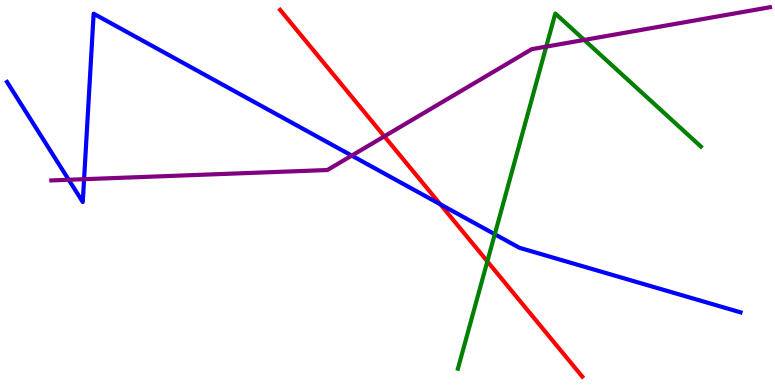[{'lines': ['blue', 'red'], 'intersections': [{'x': 5.68, 'y': 4.69}]}, {'lines': ['green', 'red'], 'intersections': [{'x': 6.29, 'y': 3.21}]}, {'lines': ['purple', 'red'], 'intersections': [{'x': 4.96, 'y': 6.46}]}, {'lines': ['blue', 'green'], 'intersections': [{'x': 6.38, 'y': 3.92}]}, {'lines': ['blue', 'purple'], 'intersections': [{'x': 0.887, 'y': 5.33}, {'x': 1.09, 'y': 5.35}, {'x': 4.54, 'y': 5.96}]}, {'lines': ['green', 'purple'], 'intersections': [{'x': 7.05, 'y': 8.79}, {'x': 7.54, 'y': 8.96}]}]